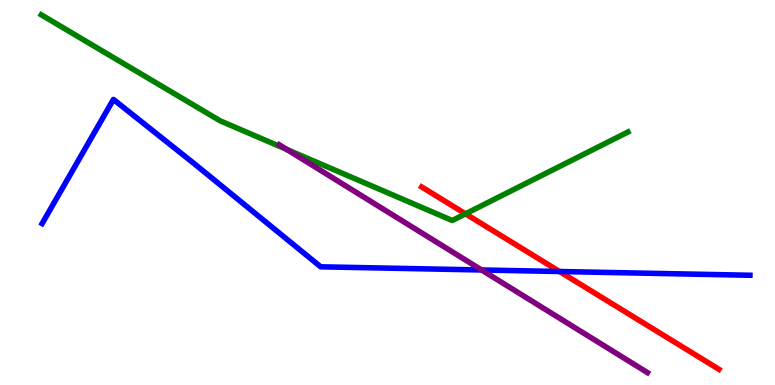[{'lines': ['blue', 'red'], 'intersections': [{'x': 7.22, 'y': 2.95}]}, {'lines': ['green', 'red'], 'intersections': [{'x': 6.01, 'y': 4.45}]}, {'lines': ['purple', 'red'], 'intersections': []}, {'lines': ['blue', 'green'], 'intersections': []}, {'lines': ['blue', 'purple'], 'intersections': [{'x': 6.21, 'y': 2.99}]}, {'lines': ['green', 'purple'], 'intersections': [{'x': 3.7, 'y': 6.12}]}]